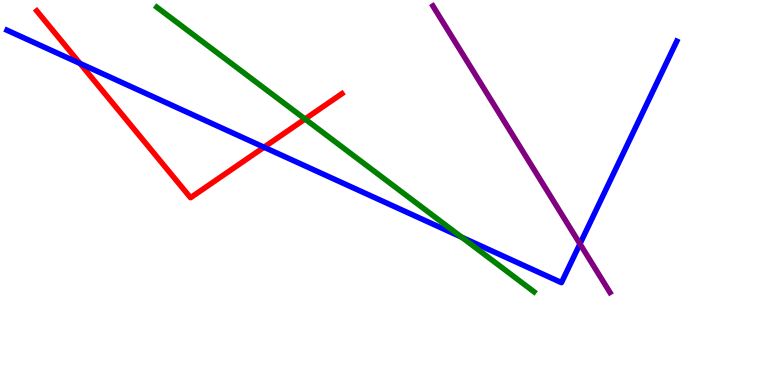[{'lines': ['blue', 'red'], 'intersections': [{'x': 1.03, 'y': 8.35}, {'x': 3.41, 'y': 6.18}]}, {'lines': ['green', 'red'], 'intersections': [{'x': 3.94, 'y': 6.91}]}, {'lines': ['purple', 'red'], 'intersections': []}, {'lines': ['blue', 'green'], 'intersections': [{'x': 5.96, 'y': 3.84}]}, {'lines': ['blue', 'purple'], 'intersections': [{'x': 7.48, 'y': 3.67}]}, {'lines': ['green', 'purple'], 'intersections': []}]